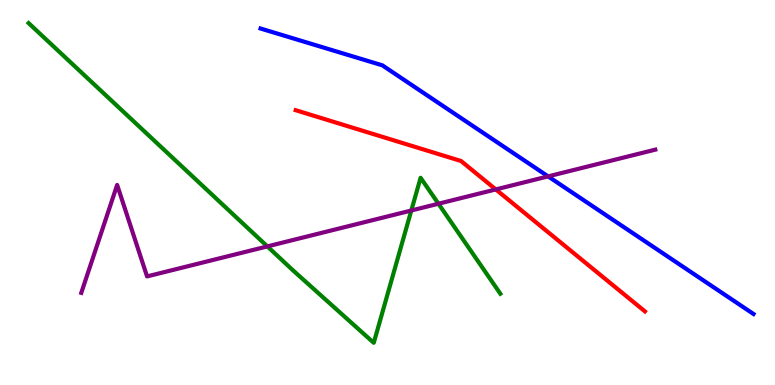[{'lines': ['blue', 'red'], 'intersections': []}, {'lines': ['green', 'red'], 'intersections': []}, {'lines': ['purple', 'red'], 'intersections': [{'x': 6.4, 'y': 5.08}]}, {'lines': ['blue', 'green'], 'intersections': []}, {'lines': ['blue', 'purple'], 'intersections': [{'x': 7.07, 'y': 5.42}]}, {'lines': ['green', 'purple'], 'intersections': [{'x': 3.45, 'y': 3.6}, {'x': 5.31, 'y': 4.53}, {'x': 5.66, 'y': 4.71}]}]